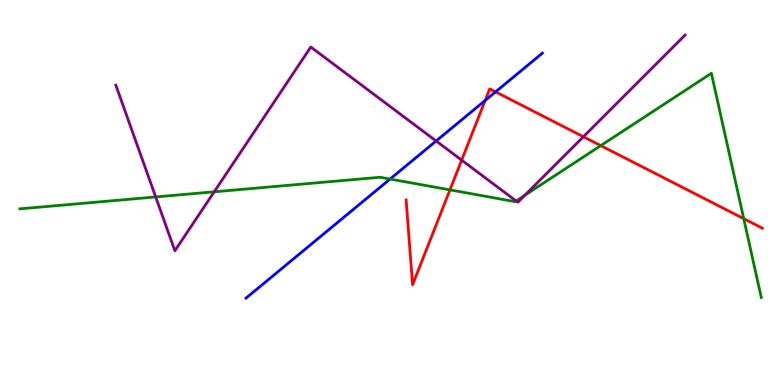[{'lines': ['blue', 'red'], 'intersections': [{'x': 6.26, 'y': 7.39}, {'x': 6.39, 'y': 7.61}]}, {'lines': ['green', 'red'], 'intersections': [{'x': 5.81, 'y': 5.07}, {'x': 7.75, 'y': 6.22}, {'x': 9.6, 'y': 4.32}]}, {'lines': ['purple', 'red'], 'intersections': [{'x': 5.96, 'y': 5.84}, {'x': 7.53, 'y': 6.45}]}, {'lines': ['blue', 'green'], 'intersections': [{'x': 5.03, 'y': 5.35}]}, {'lines': ['blue', 'purple'], 'intersections': [{'x': 5.63, 'y': 6.34}]}, {'lines': ['green', 'purple'], 'intersections': [{'x': 2.01, 'y': 4.88}, {'x': 2.76, 'y': 5.02}, {'x': 6.66, 'y': 4.78}, {'x': 6.77, 'y': 4.93}]}]